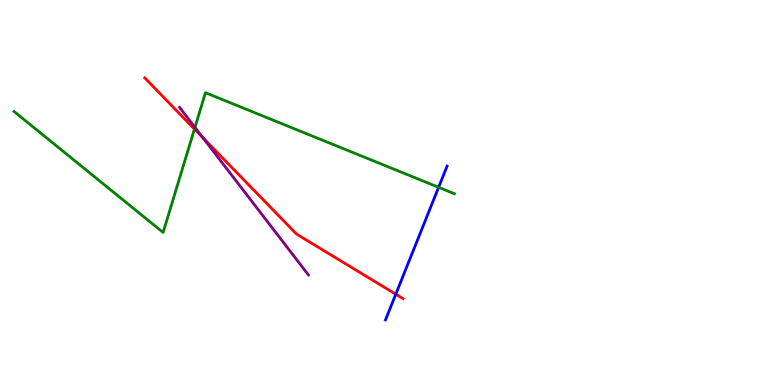[{'lines': ['blue', 'red'], 'intersections': [{'x': 5.11, 'y': 2.36}]}, {'lines': ['green', 'red'], 'intersections': [{'x': 2.51, 'y': 6.65}]}, {'lines': ['purple', 'red'], 'intersections': [{'x': 2.62, 'y': 6.42}]}, {'lines': ['blue', 'green'], 'intersections': [{'x': 5.66, 'y': 5.13}]}, {'lines': ['blue', 'purple'], 'intersections': []}, {'lines': ['green', 'purple'], 'intersections': [{'x': 2.52, 'y': 6.69}]}]